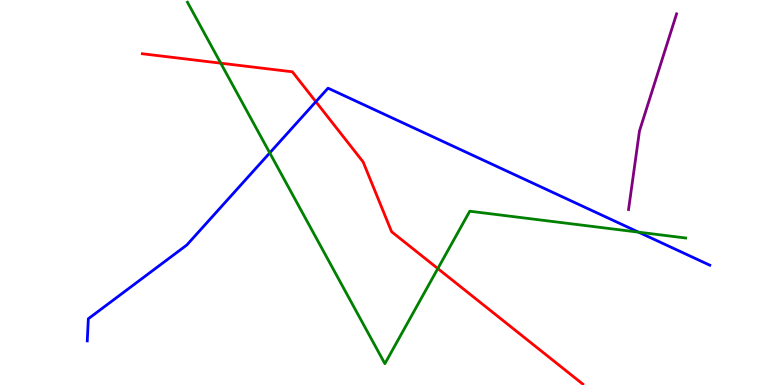[{'lines': ['blue', 'red'], 'intersections': [{'x': 4.08, 'y': 7.36}]}, {'lines': ['green', 'red'], 'intersections': [{'x': 2.85, 'y': 8.36}, {'x': 5.65, 'y': 3.02}]}, {'lines': ['purple', 'red'], 'intersections': []}, {'lines': ['blue', 'green'], 'intersections': [{'x': 3.48, 'y': 6.03}, {'x': 8.24, 'y': 3.97}]}, {'lines': ['blue', 'purple'], 'intersections': []}, {'lines': ['green', 'purple'], 'intersections': []}]